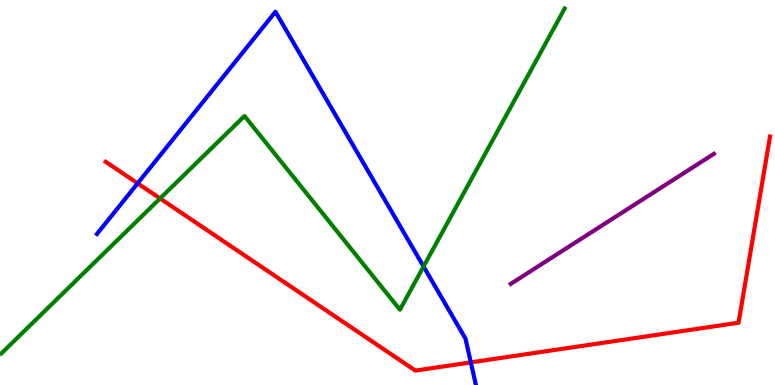[{'lines': ['blue', 'red'], 'intersections': [{'x': 1.78, 'y': 5.24}, {'x': 6.08, 'y': 0.587}]}, {'lines': ['green', 'red'], 'intersections': [{'x': 2.07, 'y': 4.85}]}, {'lines': ['purple', 'red'], 'intersections': []}, {'lines': ['blue', 'green'], 'intersections': [{'x': 5.47, 'y': 3.08}]}, {'lines': ['blue', 'purple'], 'intersections': []}, {'lines': ['green', 'purple'], 'intersections': []}]